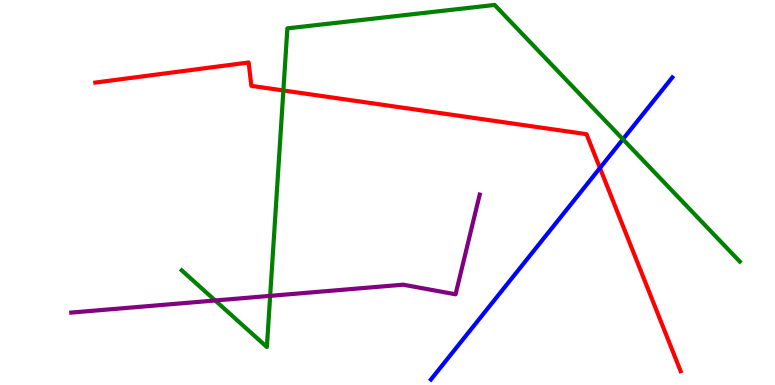[{'lines': ['blue', 'red'], 'intersections': [{'x': 7.74, 'y': 5.64}]}, {'lines': ['green', 'red'], 'intersections': [{'x': 3.66, 'y': 7.65}]}, {'lines': ['purple', 'red'], 'intersections': []}, {'lines': ['blue', 'green'], 'intersections': [{'x': 8.04, 'y': 6.38}]}, {'lines': ['blue', 'purple'], 'intersections': []}, {'lines': ['green', 'purple'], 'intersections': [{'x': 2.78, 'y': 2.2}, {'x': 3.49, 'y': 2.32}]}]